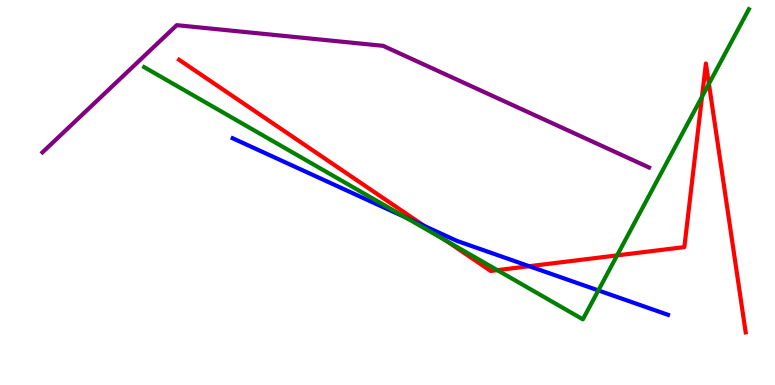[{'lines': ['blue', 'red'], 'intersections': [{'x': 5.48, 'y': 4.13}, {'x': 6.83, 'y': 3.09}]}, {'lines': ['green', 'red'], 'intersections': [{'x': 5.76, 'y': 3.75}, {'x': 6.42, 'y': 2.98}, {'x': 7.96, 'y': 3.37}, {'x': 9.06, 'y': 7.49}, {'x': 9.15, 'y': 7.82}]}, {'lines': ['purple', 'red'], 'intersections': []}, {'lines': ['blue', 'green'], 'intersections': [{'x': 5.23, 'y': 4.36}, {'x': 7.72, 'y': 2.46}]}, {'lines': ['blue', 'purple'], 'intersections': []}, {'lines': ['green', 'purple'], 'intersections': []}]